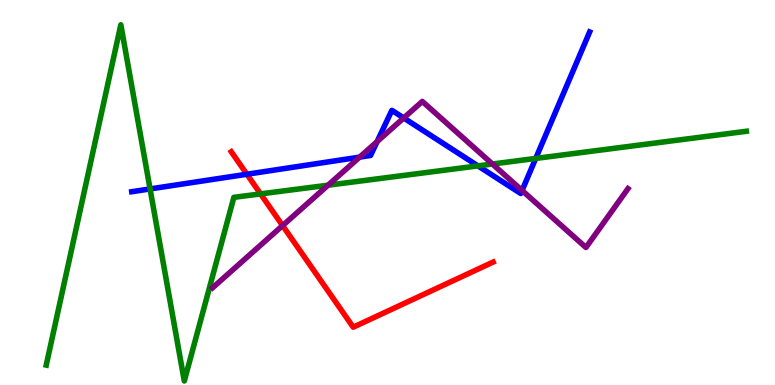[{'lines': ['blue', 'red'], 'intersections': [{'x': 3.19, 'y': 5.47}]}, {'lines': ['green', 'red'], 'intersections': [{'x': 3.36, 'y': 4.96}]}, {'lines': ['purple', 'red'], 'intersections': [{'x': 3.65, 'y': 4.14}]}, {'lines': ['blue', 'green'], 'intersections': [{'x': 1.94, 'y': 5.09}, {'x': 6.17, 'y': 5.69}, {'x': 6.91, 'y': 5.88}]}, {'lines': ['blue', 'purple'], 'intersections': [{'x': 4.64, 'y': 5.92}, {'x': 4.87, 'y': 6.32}, {'x': 5.21, 'y': 6.94}, {'x': 6.74, 'y': 5.05}]}, {'lines': ['green', 'purple'], 'intersections': [{'x': 4.23, 'y': 5.19}, {'x': 6.35, 'y': 5.74}]}]